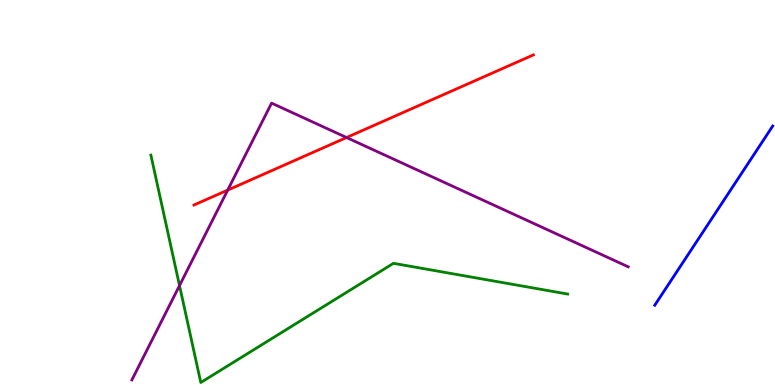[{'lines': ['blue', 'red'], 'intersections': []}, {'lines': ['green', 'red'], 'intersections': []}, {'lines': ['purple', 'red'], 'intersections': [{'x': 2.94, 'y': 5.06}, {'x': 4.47, 'y': 6.43}]}, {'lines': ['blue', 'green'], 'intersections': []}, {'lines': ['blue', 'purple'], 'intersections': []}, {'lines': ['green', 'purple'], 'intersections': [{'x': 2.32, 'y': 2.58}]}]